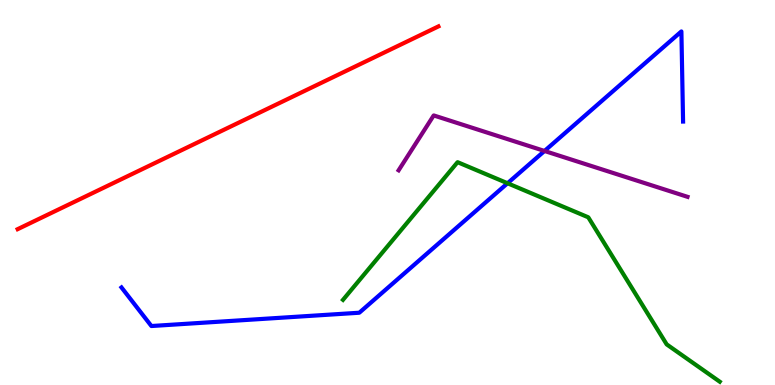[{'lines': ['blue', 'red'], 'intersections': []}, {'lines': ['green', 'red'], 'intersections': []}, {'lines': ['purple', 'red'], 'intersections': []}, {'lines': ['blue', 'green'], 'intersections': [{'x': 6.55, 'y': 5.24}]}, {'lines': ['blue', 'purple'], 'intersections': [{'x': 7.03, 'y': 6.08}]}, {'lines': ['green', 'purple'], 'intersections': []}]